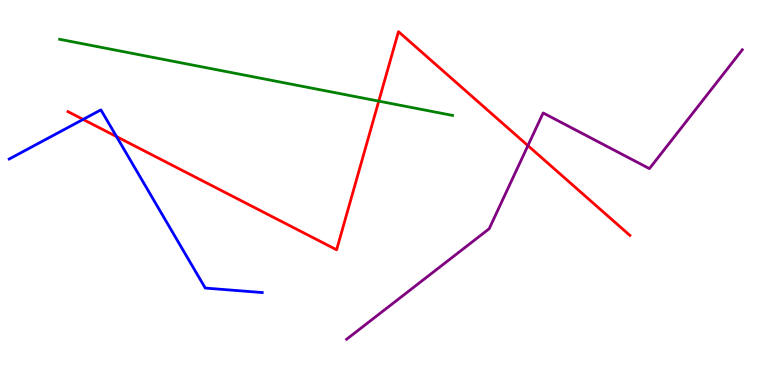[{'lines': ['blue', 'red'], 'intersections': [{'x': 1.07, 'y': 6.9}, {'x': 1.5, 'y': 6.45}]}, {'lines': ['green', 'red'], 'intersections': [{'x': 4.89, 'y': 7.37}]}, {'lines': ['purple', 'red'], 'intersections': [{'x': 6.81, 'y': 6.22}]}, {'lines': ['blue', 'green'], 'intersections': []}, {'lines': ['blue', 'purple'], 'intersections': []}, {'lines': ['green', 'purple'], 'intersections': []}]